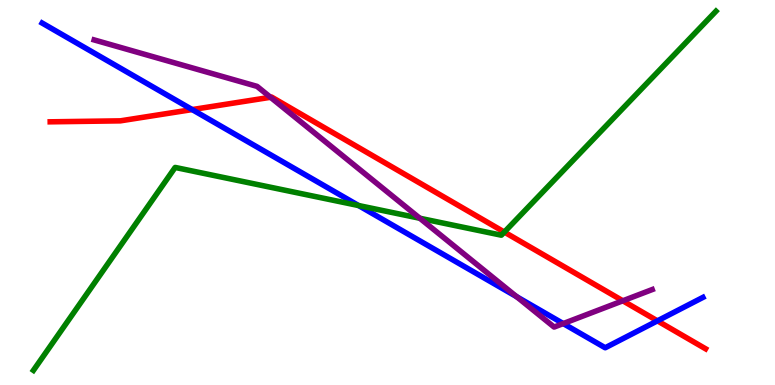[{'lines': ['blue', 'red'], 'intersections': [{'x': 2.48, 'y': 7.15}, {'x': 8.48, 'y': 1.67}]}, {'lines': ['green', 'red'], 'intersections': [{'x': 6.51, 'y': 3.97}]}, {'lines': ['purple', 'red'], 'intersections': [{'x': 3.49, 'y': 7.47}, {'x': 8.04, 'y': 2.19}]}, {'lines': ['blue', 'green'], 'intersections': [{'x': 4.63, 'y': 4.66}]}, {'lines': ['blue', 'purple'], 'intersections': [{'x': 6.67, 'y': 2.29}, {'x': 7.27, 'y': 1.6}]}, {'lines': ['green', 'purple'], 'intersections': [{'x': 5.42, 'y': 4.33}]}]